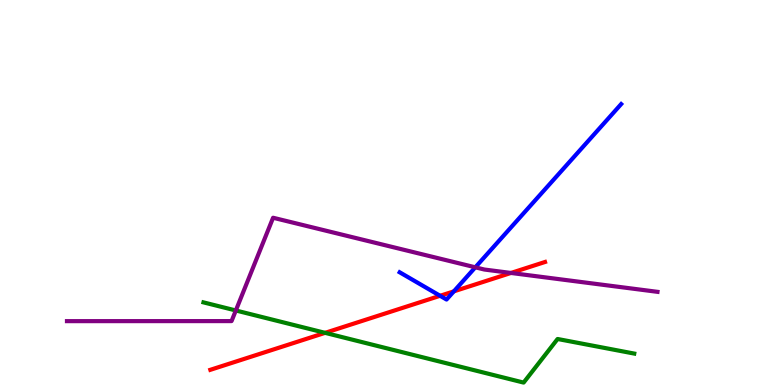[{'lines': ['blue', 'red'], 'intersections': [{'x': 5.68, 'y': 2.32}, {'x': 5.86, 'y': 2.43}]}, {'lines': ['green', 'red'], 'intersections': [{'x': 4.19, 'y': 1.35}]}, {'lines': ['purple', 'red'], 'intersections': [{'x': 6.59, 'y': 2.91}]}, {'lines': ['blue', 'green'], 'intersections': []}, {'lines': ['blue', 'purple'], 'intersections': [{'x': 6.13, 'y': 3.06}]}, {'lines': ['green', 'purple'], 'intersections': [{'x': 3.04, 'y': 1.94}]}]